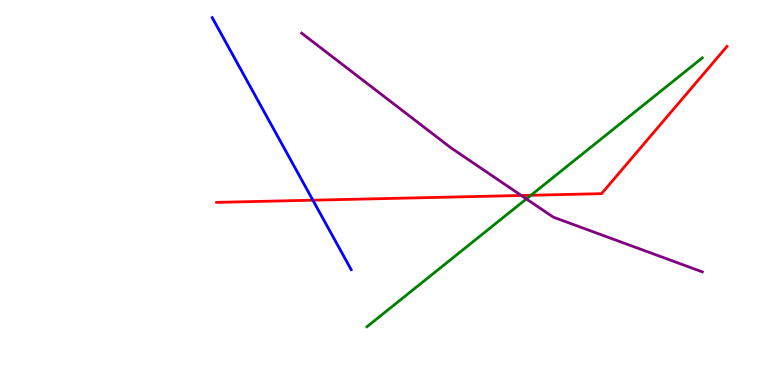[{'lines': ['blue', 'red'], 'intersections': [{'x': 4.04, 'y': 4.8}]}, {'lines': ['green', 'red'], 'intersections': [{'x': 6.85, 'y': 4.93}]}, {'lines': ['purple', 'red'], 'intersections': [{'x': 6.73, 'y': 4.92}]}, {'lines': ['blue', 'green'], 'intersections': []}, {'lines': ['blue', 'purple'], 'intersections': []}, {'lines': ['green', 'purple'], 'intersections': [{'x': 6.79, 'y': 4.83}]}]